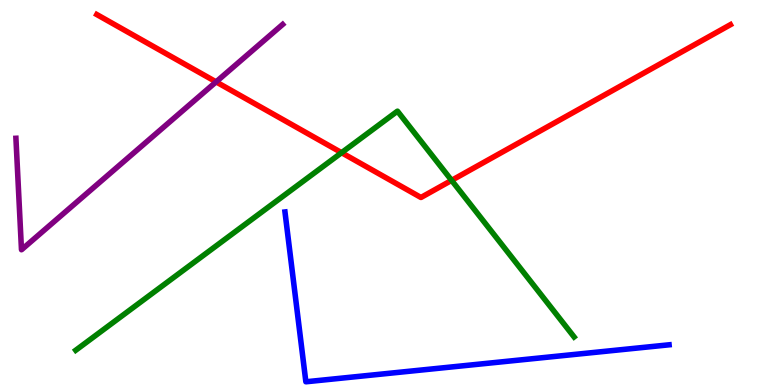[{'lines': ['blue', 'red'], 'intersections': []}, {'lines': ['green', 'red'], 'intersections': [{'x': 4.41, 'y': 6.03}, {'x': 5.83, 'y': 5.32}]}, {'lines': ['purple', 'red'], 'intersections': [{'x': 2.79, 'y': 7.87}]}, {'lines': ['blue', 'green'], 'intersections': []}, {'lines': ['blue', 'purple'], 'intersections': []}, {'lines': ['green', 'purple'], 'intersections': []}]